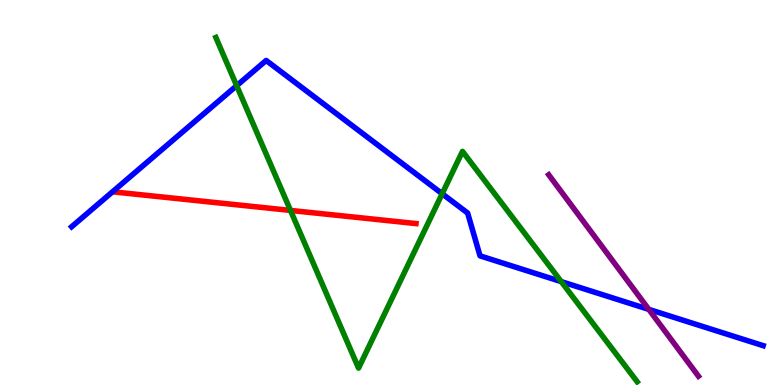[{'lines': ['blue', 'red'], 'intersections': []}, {'lines': ['green', 'red'], 'intersections': [{'x': 3.75, 'y': 4.53}]}, {'lines': ['purple', 'red'], 'intersections': []}, {'lines': ['blue', 'green'], 'intersections': [{'x': 3.05, 'y': 7.77}, {'x': 5.71, 'y': 4.97}, {'x': 7.24, 'y': 2.69}]}, {'lines': ['blue', 'purple'], 'intersections': [{'x': 8.37, 'y': 1.96}]}, {'lines': ['green', 'purple'], 'intersections': []}]